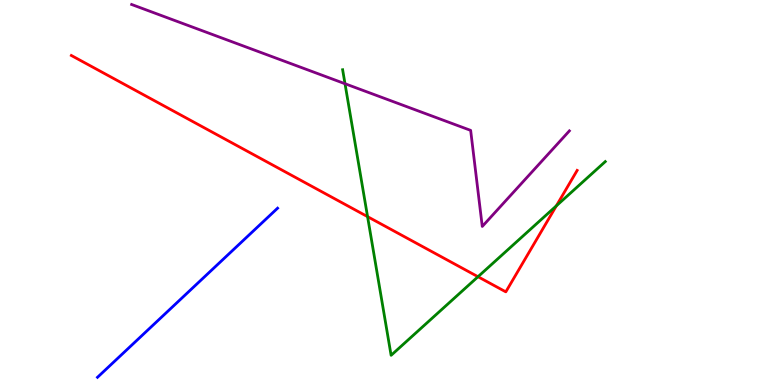[{'lines': ['blue', 'red'], 'intersections': []}, {'lines': ['green', 'red'], 'intersections': [{'x': 4.74, 'y': 4.37}, {'x': 6.17, 'y': 2.81}, {'x': 7.18, 'y': 4.65}]}, {'lines': ['purple', 'red'], 'intersections': []}, {'lines': ['blue', 'green'], 'intersections': []}, {'lines': ['blue', 'purple'], 'intersections': []}, {'lines': ['green', 'purple'], 'intersections': [{'x': 4.45, 'y': 7.83}]}]